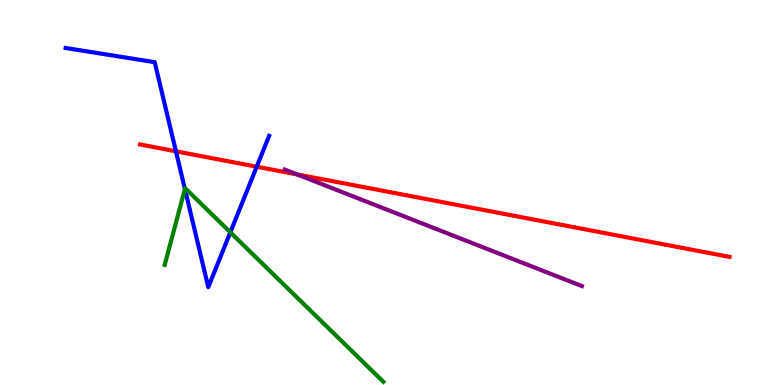[{'lines': ['blue', 'red'], 'intersections': [{'x': 2.27, 'y': 6.07}, {'x': 3.31, 'y': 5.67}]}, {'lines': ['green', 'red'], 'intersections': []}, {'lines': ['purple', 'red'], 'intersections': [{'x': 3.83, 'y': 5.47}]}, {'lines': ['blue', 'green'], 'intersections': [{'x': 2.39, 'y': 5.09}, {'x': 2.97, 'y': 3.97}]}, {'lines': ['blue', 'purple'], 'intersections': []}, {'lines': ['green', 'purple'], 'intersections': []}]